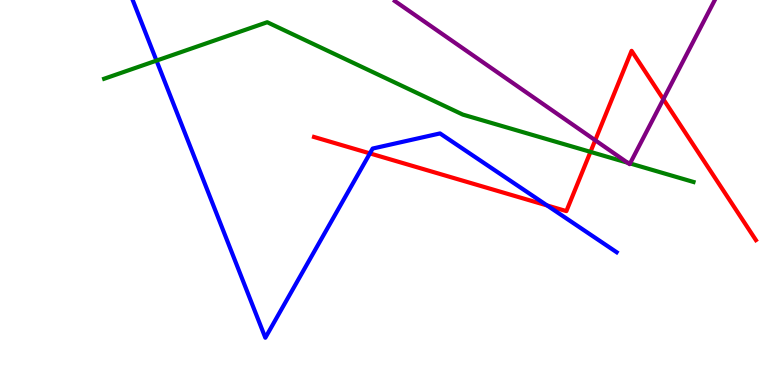[{'lines': ['blue', 'red'], 'intersections': [{'x': 4.77, 'y': 6.02}, {'x': 7.06, 'y': 4.66}]}, {'lines': ['green', 'red'], 'intersections': [{'x': 7.62, 'y': 6.06}]}, {'lines': ['purple', 'red'], 'intersections': [{'x': 7.68, 'y': 6.36}, {'x': 8.56, 'y': 7.42}]}, {'lines': ['blue', 'green'], 'intersections': [{'x': 2.02, 'y': 8.43}]}, {'lines': ['blue', 'purple'], 'intersections': []}, {'lines': ['green', 'purple'], 'intersections': [{'x': 8.1, 'y': 5.77}, {'x': 8.13, 'y': 5.75}]}]